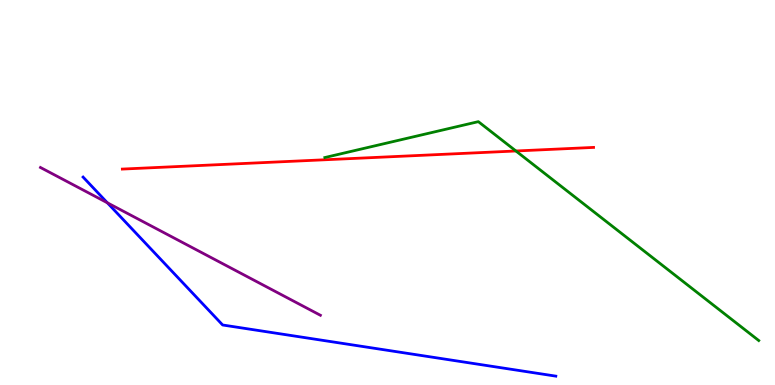[{'lines': ['blue', 'red'], 'intersections': []}, {'lines': ['green', 'red'], 'intersections': [{'x': 6.66, 'y': 6.08}]}, {'lines': ['purple', 'red'], 'intersections': []}, {'lines': ['blue', 'green'], 'intersections': []}, {'lines': ['blue', 'purple'], 'intersections': [{'x': 1.39, 'y': 4.73}]}, {'lines': ['green', 'purple'], 'intersections': []}]